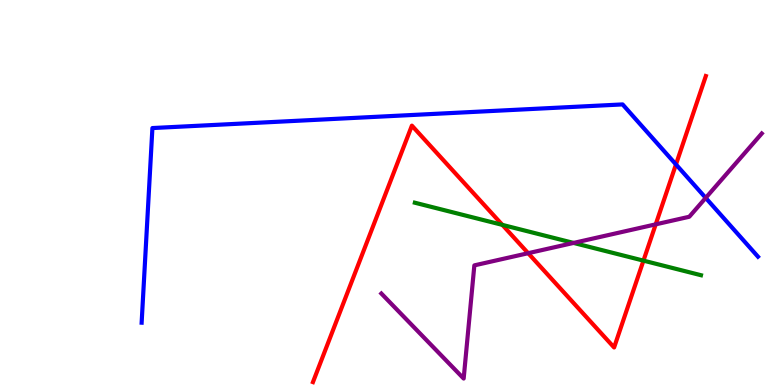[{'lines': ['blue', 'red'], 'intersections': [{'x': 8.72, 'y': 5.73}]}, {'lines': ['green', 'red'], 'intersections': [{'x': 6.48, 'y': 4.16}, {'x': 8.3, 'y': 3.23}]}, {'lines': ['purple', 'red'], 'intersections': [{'x': 6.82, 'y': 3.42}, {'x': 8.46, 'y': 4.17}]}, {'lines': ['blue', 'green'], 'intersections': []}, {'lines': ['blue', 'purple'], 'intersections': [{'x': 9.11, 'y': 4.86}]}, {'lines': ['green', 'purple'], 'intersections': [{'x': 7.4, 'y': 3.69}]}]